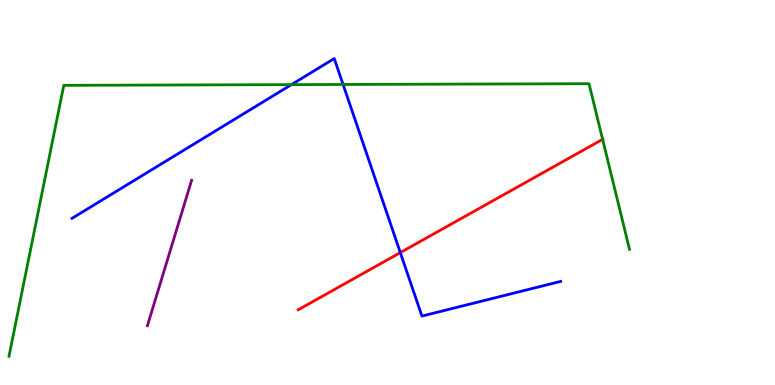[{'lines': ['blue', 'red'], 'intersections': [{'x': 5.17, 'y': 3.44}]}, {'lines': ['green', 'red'], 'intersections': [{'x': 7.78, 'y': 6.38}]}, {'lines': ['purple', 'red'], 'intersections': []}, {'lines': ['blue', 'green'], 'intersections': [{'x': 3.76, 'y': 7.8}, {'x': 4.43, 'y': 7.81}]}, {'lines': ['blue', 'purple'], 'intersections': []}, {'lines': ['green', 'purple'], 'intersections': []}]